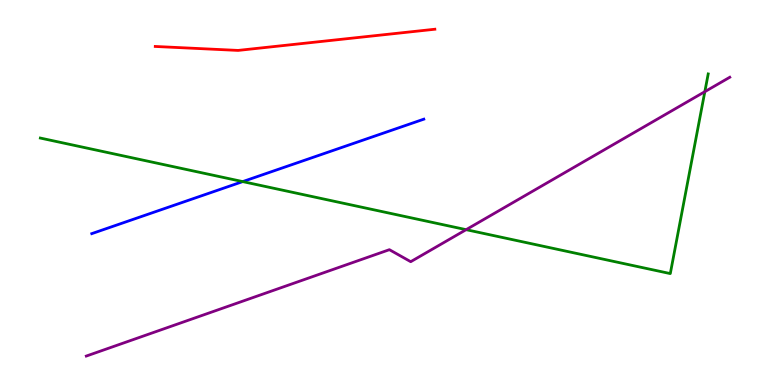[{'lines': ['blue', 'red'], 'intersections': []}, {'lines': ['green', 'red'], 'intersections': []}, {'lines': ['purple', 'red'], 'intersections': []}, {'lines': ['blue', 'green'], 'intersections': [{'x': 3.13, 'y': 5.28}]}, {'lines': ['blue', 'purple'], 'intersections': []}, {'lines': ['green', 'purple'], 'intersections': [{'x': 6.01, 'y': 4.03}, {'x': 9.09, 'y': 7.62}]}]